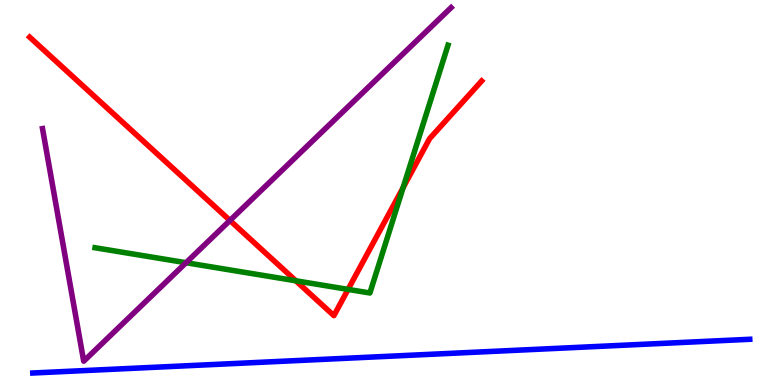[{'lines': ['blue', 'red'], 'intersections': []}, {'lines': ['green', 'red'], 'intersections': [{'x': 3.82, 'y': 2.71}, {'x': 4.49, 'y': 2.48}, {'x': 5.2, 'y': 5.13}]}, {'lines': ['purple', 'red'], 'intersections': [{'x': 2.97, 'y': 4.27}]}, {'lines': ['blue', 'green'], 'intersections': []}, {'lines': ['blue', 'purple'], 'intersections': []}, {'lines': ['green', 'purple'], 'intersections': [{'x': 2.4, 'y': 3.18}]}]